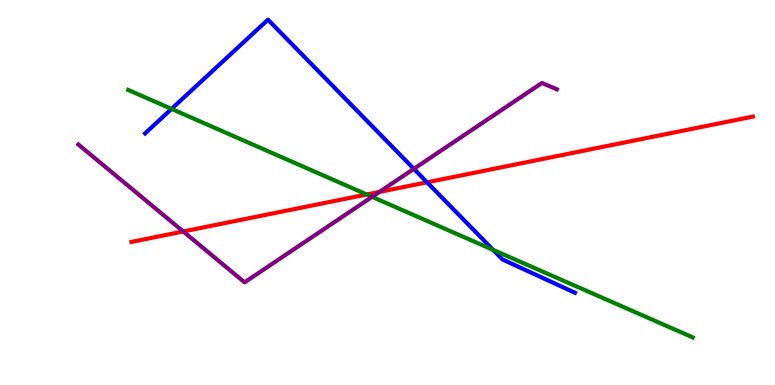[{'lines': ['blue', 'red'], 'intersections': [{'x': 5.51, 'y': 5.26}]}, {'lines': ['green', 'red'], 'intersections': [{'x': 4.73, 'y': 4.95}]}, {'lines': ['purple', 'red'], 'intersections': [{'x': 2.36, 'y': 3.99}, {'x': 4.9, 'y': 5.02}]}, {'lines': ['blue', 'green'], 'intersections': [{'x': 2.21, 'y': 7.17}, {'x': 6.36, 'y': 3.51}]}, {'lines': ['blue', 'purple'], 'intersections': [{'x': 5.34, 'y': 5.61}]}, {'lines': ['green', 'purple'], 'intersections': [{'x': 4.8, 'y': 4.89}]}]